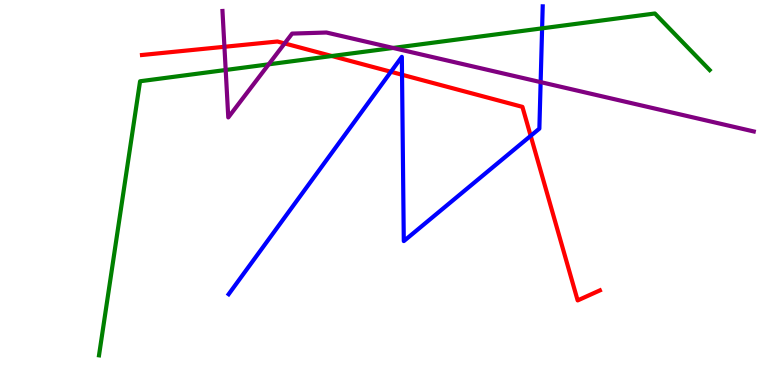[{'lines': ['blue', 'red'], 'intersections': [{'x': 5.04, 'y': 8.14}, {'x': 5.19, 'y': 8.06}, {'x': 6.85, 'y': 6.47}]}, {'lines': ['green', 'red'], 'intersections': [{'x': 4.28, 'y': 8.55}]}, {'lines': ['purple', 'red'], 'intersections': [{'x': 2.9, 'y': 8.78}, {'x': 3.67, 'y': 8.87}]}, {'lines': ['blue', 'green'], 'intersections': [{'x': 6.99, 'y': 9.26}]}, {'lines': ['blue', 'purple'], 'intersections': [{'x': 6.98, 'y': 7.87}]}, {'lines': ['green', 'purple'], 'intersections': [{'x': 2.91, 'y': 8.18}, {'x': 3.47, 'y': 8.33}, {'x': 5.07, 'y': 8.75}]}]